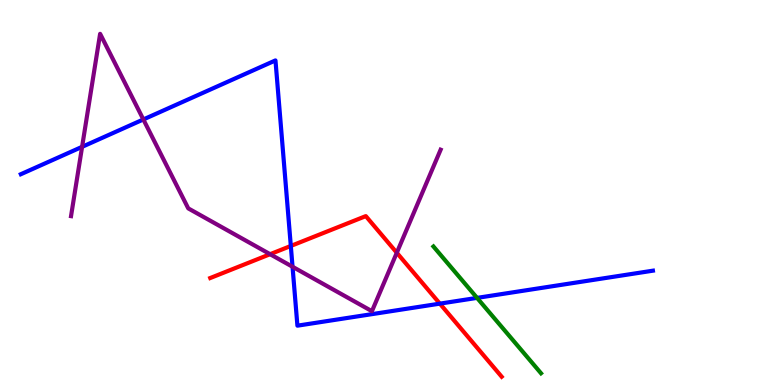[{'lines': ['blue', 'red'], 'intersections': [{'x': 3.75, 'y': 3.61}, {'x': 5.68, 'y': 2.11}]}, {'lines': ['green', 'red'], 'intersections': []}, {'lines': ['purple', 'red'], 'intersections': [{'x': 3.49, 'y': 3.4}, {'x': 5.12, 'y': 3.44}]}, {'lines': ['blue', 'green'], 'intersections': [{'x': 6.16, 'y': 2.26}]}, {'lines': ['blue', 'purple'], 'intersections': [{'x': 1.06, 'y': 6.19}, {'x': 1.85, 'y': 6.9}, {'x': 3.77, 'y': 3.07}]}, {'lines': ['green', 'purple'], 'intersections': []}]